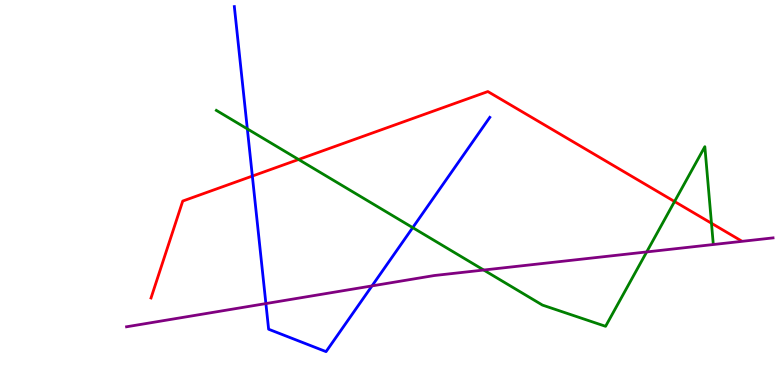[{'lines': ['blue', 'red'], 'intersections': [{'x': 3.26, 'y': 5.43}]}, {'lines': ['green', 'red'], 'intersections': [{'x': 3.85, 'y': 5.86}, {'x': 8.7, 'y': 4.77}, {'x': 9.18, 'y': 4.2}]}, {'lines': ['purple', 'red'], 'intersections': []}, {'lines': ['blue', 'green'], 'intersections': [{'x': 3.19, 'y': 6.65}, {'x': 5.33, 'y': 4.09}]}, {'lines': ['blue', 'purple'], 'intersections': [{'x': 3.43, 'y': 2.11}, {'x': 4.8, 'y': 2.57}]}, {'lines': ['green', 'purple'], 'intersections': [{'x': 6.24, 'y': 2.99}, {'x': 8.34, 'y': 3.46}]}]